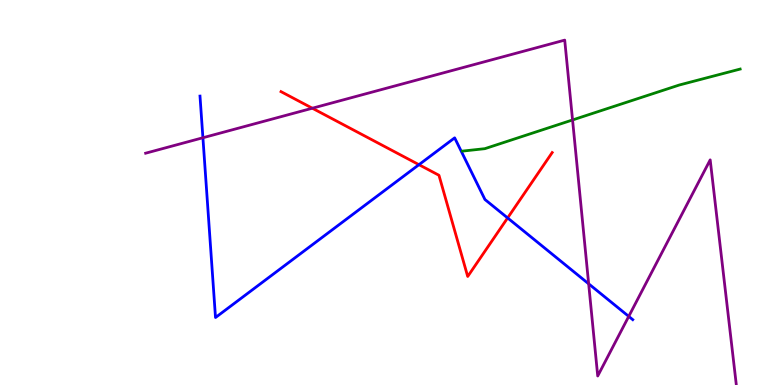[{'lines': ['blue', 'red'], 'intersections': [{'x': 5.41, 'y': 5.72}, {'x': 6.55, 'y': 4.34}]}, {'lines': ['green', 'red'], 'intersections': []}, {'lines': ['purple', 'red'], 'intersections': [{'x': 4.03, 'y': 7.19}]}, {'lines': ['blue', 'green'], 'intersections': []}, {'lines': ['blue', 'purple'], 'intersections': [{'x': 2.62, 'y': 6.42}, {'x': 7.6, 'y': 2.63}, {'x': 8.11, 'y': 1.78}]}, {'lines': ['green', 'purple'], 'intersections': [{'x': 7.39, 'y': 6.88}]}]